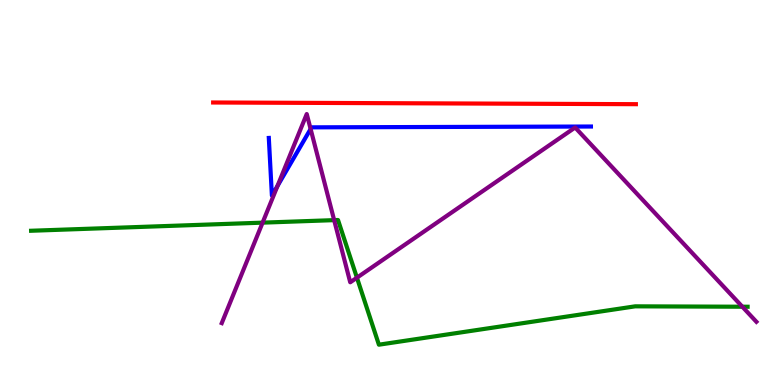[{'lines': ['blue', 'red'], 'intersections': []}, {'lines': ['green', 'red'], 'intersections': []}, {'lines': ['purple', 'red'], 'intersections': []}, {'lines': ['blue', 'green'], 'intersections': []}, {'lines': ['blue', 'purple'], 'intersections': [{'x': 3.58, 'y': 5.17}, {'x': 4.01, 'y': 6.65}]}, {'lines': ['green', 'purple'], 'intersections': [{'x': 3.39, 'y': 4.22}, {'x': 4.31, 'y': 4.28}, {'x': 4.61, 'y': 2.79}, {'x': 9.58, 'y': 2.03}]}]